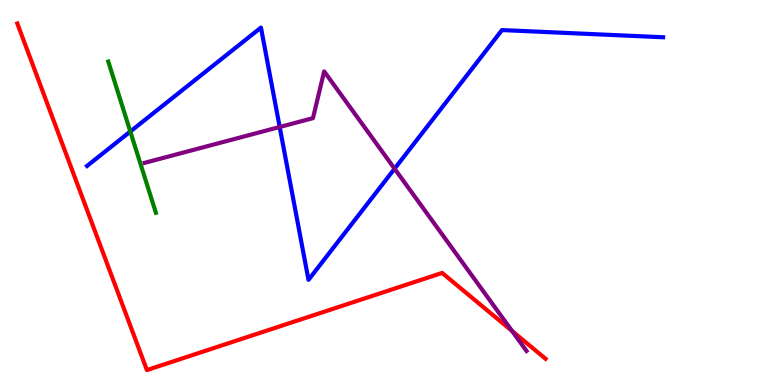[{'lines': ['blue', 'red'], 'intersections': []}, {'lines': ['green', 'red'], 'intersections': []}, {'lines': ['purple', 'red'], 'intersections': [{'x': 6.61, 'y': 1.4}]}, {'lines': ['blue', 'green'], 'intersections': [{'x': 1.68, 'y': 6.58}]}, {'lines': ['blue', 'purple'], 'intersections': [{'x': 3.61, 'y': 6.7}, {'x': 5.09, 'y': 5.62}]}, {'lines': ['green', 'purple'], 'intersections': []}]